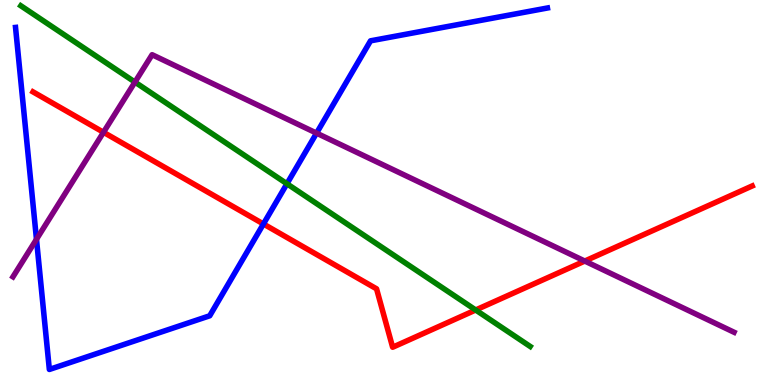[{'lines': ['blue', 'red'], 'intersections': [{'x': 3.4, 'y': 4.18}]}, {'lines': ['green', 'red'], 'intersections': [{'x': 6.14, 'y': 1.95}]}, {'lines': ['purple', 'red'], 'intersections': [{'x': 1.34, 'y': 6.56}, {'x': 7.55, 'y': 3.22}]}, {'lines': ['blue', 'green'], 'intersections': [{'x': 3.7, 'y': 5.23}]}, {'lines': ['blue', 'purple'], 'intersections': [{'x': 0.471, 'y': 3.78}, {'x': 4.08, 'y': 6.54}]}, {'lines': ['green', 'purple'], 'intersections': [{'x': 1.74, 'y': 7.87}]}]